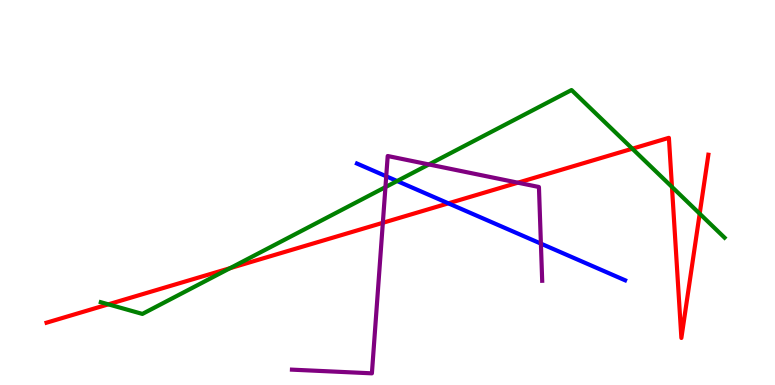[{'lines': ['blue', 'red'], 'intersections': [{'x': 5.79, 'y': 4.72}]}, {'lines': ['green', 'red'], 'intersections': [{'x': 1.4, 'y': 2.1}, {'x': 2.97, 'y': 3.03}, {'x': 8.16, 'y': 6.14}, {'x': 8.67, 'y': 5.14}, {'x': 9.03, 'y': 4.45}]}, {'lines': ['purple', 'red'], 'intersections': [{'x': 4.94, 'y': 4.21}, {'x': 6.68, 'y': 5.25}]}, {'lines': ['blue', 'green'], 'intersections': [{'x': 5.12, 'y': 5.3}]}, {'lines': ['blue', 'purple'], 'intersections': [{'x': 4.98, 'y': 5.42}, {'x': 6.98, 'y': 3.67}]}, {'lines': ['green', 'purple'], 'intersections': [{'x': 4.97, 'y': 5.14}, {'x': 5.53, 'y': 5.73}]}]